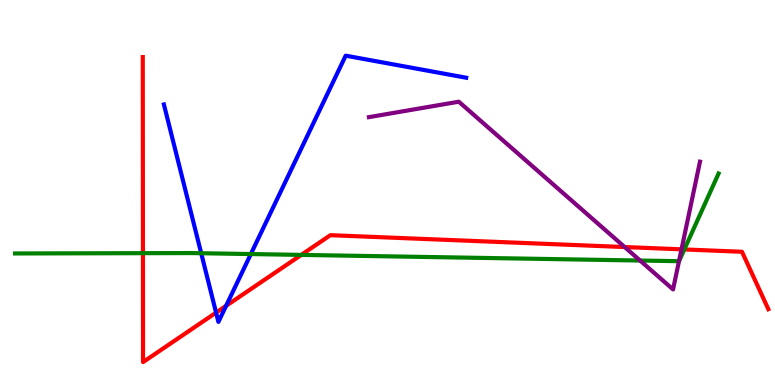[{'lines': ['blue', 'red'], 'intersections': [{'x': 2.79, 'y': 1.88}, {'x': 2.92, 'y': 2.06}]}, {'lines': ['green', 'red'], 'intersections': [{'x': 1.84, 'y': 3.42}, {'x': 3.89, 'y': 3.38}, {'x': 8.83, 'y': 3.52}]}, {'lines': ['purple', 'red'], 'intersections': [{'x': 8.06, 'y': 3.58}, {'x': 8.79, 'y': 3.52}]}, {'lines': ['blue', 'green'], 'intersections': [{'x': 2.6, 'y': 3.42}, {'x': 3.24, 'y': 3.4}]}, {'lines': ['blue', 'purple'], 'intersections': []}, {'lines': ['green', 'purple'], 'intersections': [{'x': 8.26, 'y': 3.23}, {'x': 8.76, 'y': 3.22}]}]